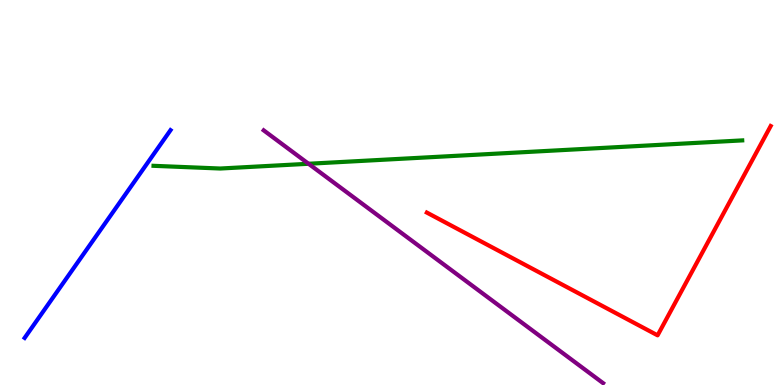[{'lines': ['blue', 'red'], 'intersections': []}, {'lines': ['green', 'red'], 'intersections': []}, {'lines': ['purple', 'red'], 'intersections': []}, {'lines': ['blue', 'green'], 'intersections': []}, {'lines': ['blue', 'purple'], 'intersections': []}, {'lines': ['green', 'purple'], 'intersections': [{'x': 3.98, 'y': 5.75}]}]